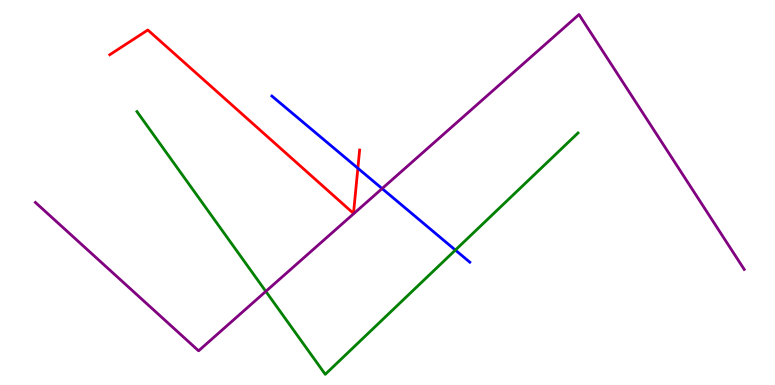[{'lines': ['blue', 'red'], 'intersections': [{'x': 4.62, 'y': 5.63}]}, {'lines': ['green', 'red'], 'intersections': []}, {'lines': ['purple', 'red'], 'intersections': []}, {'lines': ['blue', 'green'], 'intersections': [{'x': 5.88, 'y': 3.5}]}, {'lines': ['blue', 'purple'], 'intersections': [{'x': 4.93, 'y': 5.1}]}, {'lines': ['green', 'purple'], 'intersections': [{'x': 3.43, 'y': 2.43}]}]